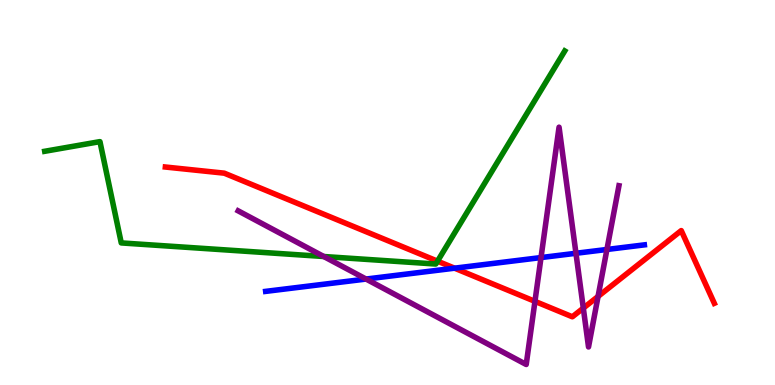[{'lines': ['blue', 'red'], 'intersections': [{'x': 5.87, 'y': 3.03}]}, {'lines': ['green', 'red'], 'intersections': [{'x': 5.65, 'y': 3.22}]}, {'lines': ['purple', 'red'], 'intersections': [{'x': 6.9, 'y': 2.17}, {'x': 7.53, 'y': 2.0}, {'x': 7.72, 'y': 2.3}]}, {'lines': ['blue', 'green'], 'intersections': []}, {'lines': ['blue', 'purple'], 'intersections': [{'x': 4.72, 'y': 2.75}, {'x': 6.98, 'y': 3.31}, {'x': 7.43, 'y': 3.42}, {'x': 7.83, 'y': 3.52}]}, {'lines': ['green', 'purple'], 'intersections': [{'x': 4.18, 'y': 3.34}]}]